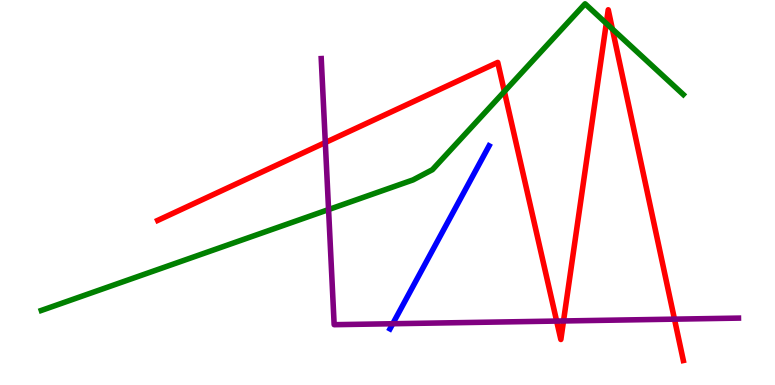[{'lines': ['blue', 'red'], 'intersections': []}, {'lines': ['green', 'red'], 'intersections': [{'x': 6.51, 'y': 7.62}, {'x': 7.82, 'y': 9.39}, {'x': 7.9, 'y': 9.25}]}, {'lines': ['purple', 'red'], 'intersections': [{'x': 4.2, 'y': 6.3}, {'x': 7.18, 'y': 1.66}, {'x': 7.27, 'y': 1.66}, {'x': 8.7, 'y': 1.71}]}, {'lines': ['blue', 'green'], 'intersections': []}, {'lines': ['blue', 'purple'], 'intersections': [{'x': 5.07, 'y': 1.59}]}, {'lines': ['green', 'purple'], 'intersections': [{'x': 4.24, 'y': 4.56}]}]